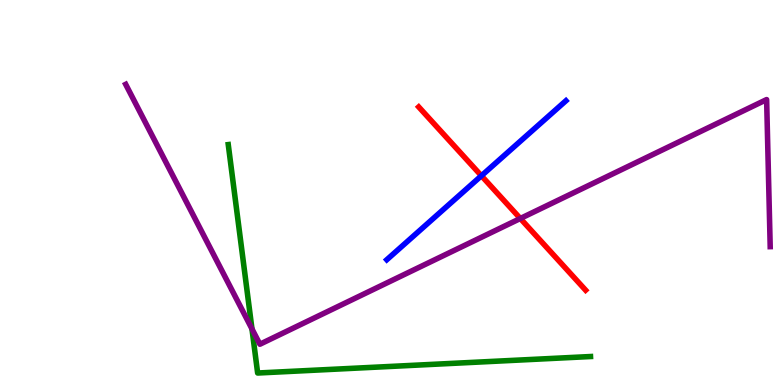[{'lines': ['blue', 'red'], 'intersections': [{'x': 6.21, 'y': 5.43}]}, {'lines': ['green', 'red'], 'intersections': []}, {'lines': ['purple', 'red'], 'intersections': [{'x': 6.71, 'y': 4.33}]}, {'lines': ['blue', 'green'], 'intersections': []}, {'lines': ['blue', 'purple'], 'intersections': []}, {'lines': ['green', 'purple'], 'intersections': [{'x': 3.25, 'y': 1.46}]}]